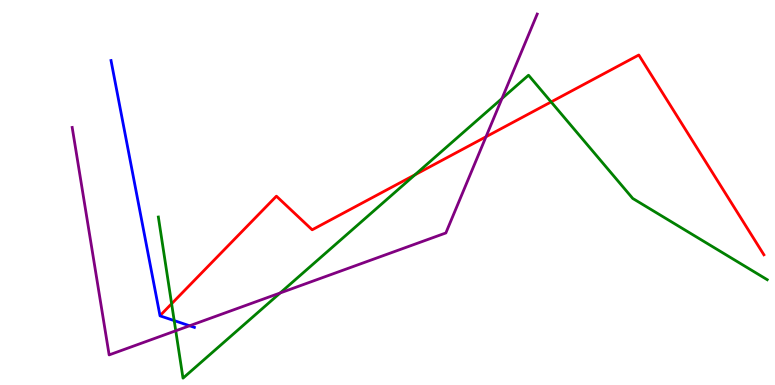[{'lines': ['blue', 'red'], 'intersections': []}, {'lines': ['green', 'red'], 'intersections': [{'x': 2.21, 'y': 2.11}, {'x': 5.35, 'y': 5.46}, {'x': 7.11, 'y': 7.35}]}, {'lines': ['purple', 'red'], 'intersections': [{'x': 6.27, 'y': 6.45}]}, {'lines': ['blue', 'green'], 'intersections': [{'x': 2.25, 'y': 1.67}]}, {'lines': ['blue', 'purple'], 'intersections': [{'x': 2.45, 'y': 1.54}]}, {'lines': ['green', 'purple'], 'intersections': [{'x': 2.27, 'y': 1.41}, {'x': 3.61, 'y': 2.39}, {'x': 6.48, 'y': 7.44}]}]